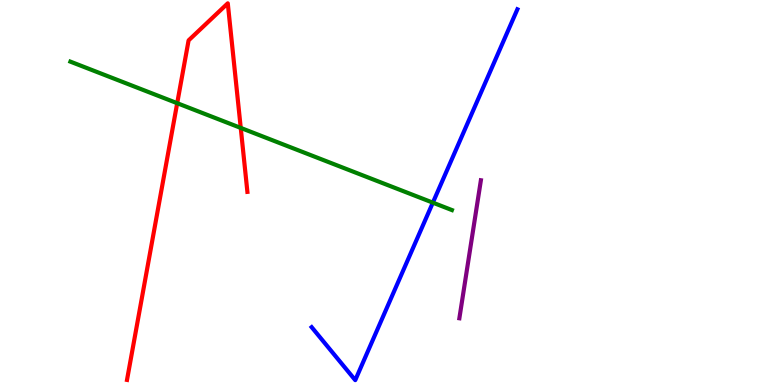[{'lines': ['blue', 'red'], 'intersections': []}, {'lines': ['green', 'red'], 'intersections': [{'x': 2.29, 'y': 7.32}, {'x': 3.11, 'y': 6.68}]}, {'lines': ['purple', 'red'], 'intersections': []}, {'lines': ['blue', 'green'], 'intersections': [{'x': 5.59, 'y': 4.74}]}, {'lines': ['blue', 'purple'], 'intersections': []}, {'lines': ['green', 'purple'], 'intersections': []}]